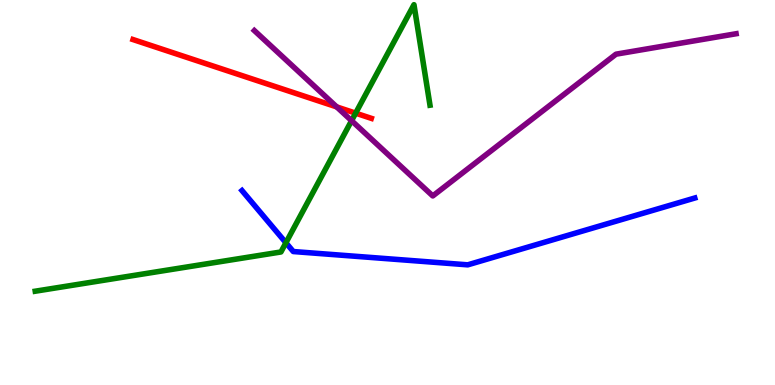[{'lines': ['blue', 'red'], 'intersections': []}, {'lines': ['green', 'red'], 'intersections': [{'x': 4.59, 'y': 7.06}]}, {'lines': ['purple', 'red'], 'intersections': [{'x': 4.34, 'y': 7.22}]}, {'lines': ['blue', 'green'], 'intersections': [{'x': 3.69, 'y': 3.69}]}, {'lines': ['blue', 'purple'], 'intersections': []}, {'lines': ['green', 'purple'], 'intersections': [{'x': 4.54, 'y': 6.87}]}]